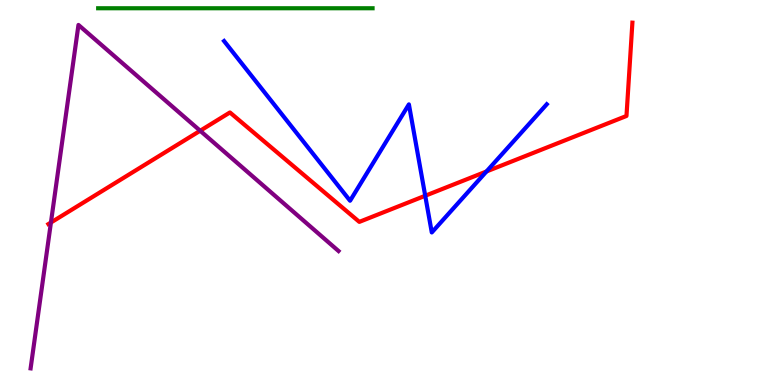[{'lines': ['blue', 'red'], 'intersections': [{'x': 5.49, 'y': 4.92}, {'x': 6.28, 'y': 5.55}]}, {'lines': ['green', 'red'], 'intersections': []}, {'lines': ['purple', 'red'], 'intersections': [{'x': 0.657, 'y': 4.22}, {'x': 2.58, 'y': 6.6}]}, {'lines': ['blue', 'green'], 'intersections': []}, {'lines': ['blue', 'purple'], 'intersections': []}, {'lines': ['green', 'purple'], 'intersections': []}]